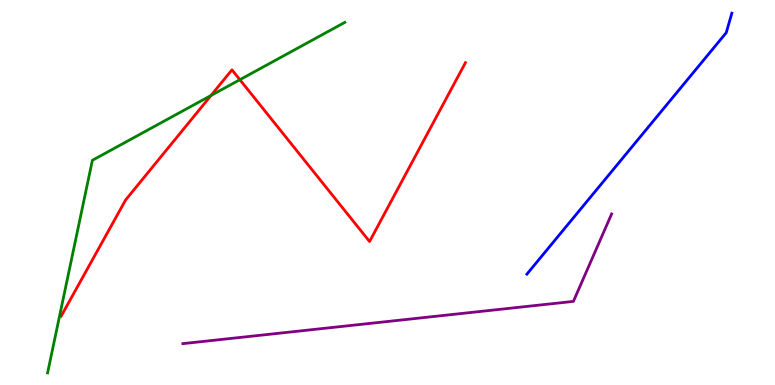[{'lines': ['blue', 'red'], 'intersections': []}, {'lines': ['green', 'red'], 'intersections': [{'x': 2.72, 'y': 7.52}, {'x': 3.1, 'y': 7.93}]}, {'lines': ['purple', 'red'], 'intersections': []}, {'lines': ['blue', 'green'], 'intersections': []}, {'lines': ['blue', 'purple'], 'intersections': []}, {'lines': ['green', 'purple'], 'intersections': []}]